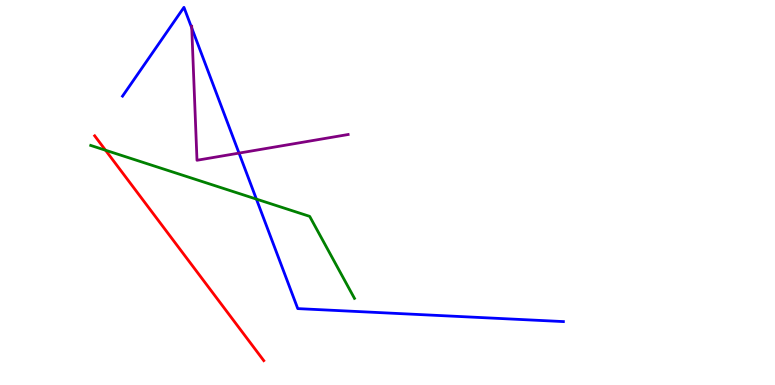[{'lines': ['blue', 'red'], 'intersections': []}, {'lines': ['green', 'red'], 'intersections': [{'x': 1.36, 'y': 6.1}]}, {'lines': ['purple', 'red'], 'intersections': []}, {'lines': ['blue', 'green'], 'intersections': [{'x': 3.31, 'y': 4.83}]}, {'lines': ['blue', 'purple'], 'intersections': [{'x': 2.47, 'y': 9.27}, {'x': 3.08, 'y': 6.02}]}, {'lines': ['green', 'purple'], 'intersections': []}]